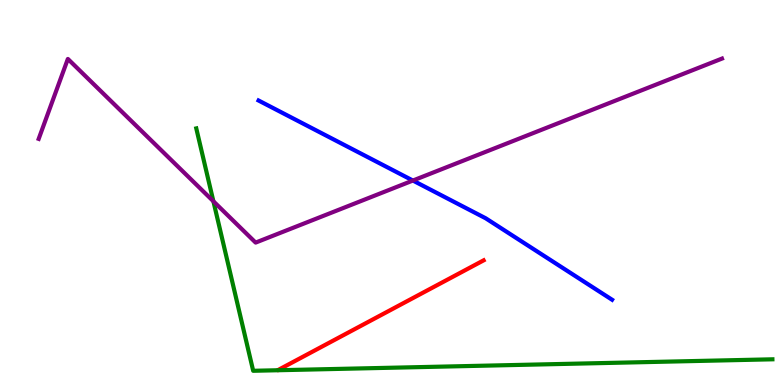[{'lines': ['blue', 'red'], 'intersections': []}, {'lines': ['green', 'red'], 'intersections': []}, {'lines': ['purple', 'red'], 'intersections': []}, {'lines': ['blue', 'green'], 'intersections': []}, {'lines': ['blue', 'purple'], 'intersections': [{'x': 5.33, 'y': 5.31}]}, {'lines': ['green', 'purple'], 'intersections': [{'x': 2.75, 'y': 4.77}]}]